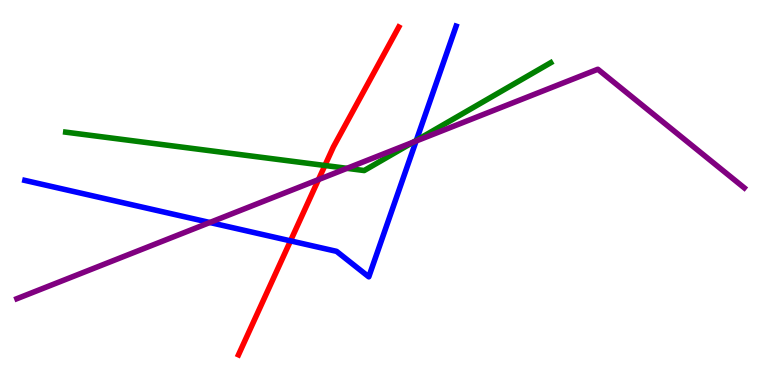[{'lines': ['blue', 'red'], 'intersections': [{'x': 3.75, 'y': 3.74}]}, {'lines': ['green', 'red'], 'intersections': [{'x': 4.19, 'y': 5.7}]}, {'lines': ['purple', 'red'], 'intersections': [{'x': 4.11, 'y': 5.34}]}, {'lines': ['blue', 'green'], 'intersections': [{'x': 5.37, 'y': 6.35}]}, {'lines': ['blue', 'purple'], 'intersections': [{'x': 2.71, 'y': 4.22}, {'x': 5.37, 'y': 6.34}]}, {'lines': ['green', 'purple'], 'intersections': [{'x': 4.48, 'y': 5.63}, {'x': 5.33, 'y': 6.31}]}]